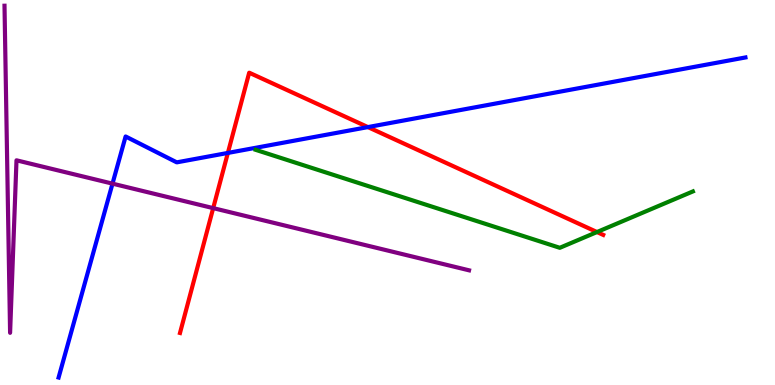[{'lines': ['blue', 'red'], 'intersections': [{'x': 2.94, 'y': 6.03}, {'x': 4.75, 'y': 6.7}]}, {'lines': ['green', 'red'], 'intersections': [{'x': 7.7, 'y': 3.97}]}, {'lines': ['purple', 'red'], 'intersections': [{'x': 2.75, 'y': 4.59}]}, {'lines': ['blue', 'green'], 'intersections': []}, {'lines': ['blue', 'purple'], 'intersections': [{'x': 1.45, 'y': 5.23}]}, {'lines': ['green', 'purple'], 'intersections': []}]